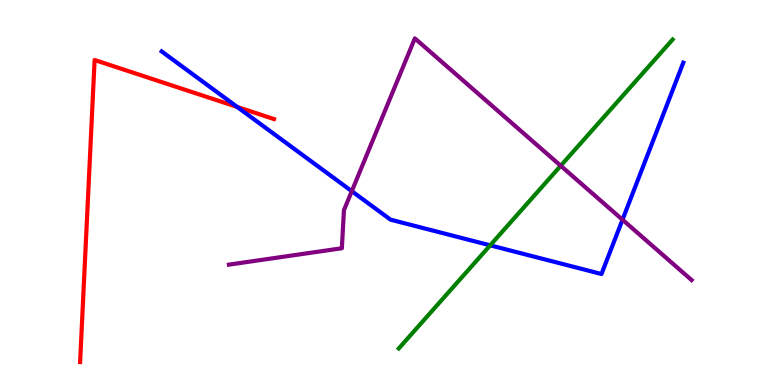[{'lines': ['blue', 'red'], 'intersections': [{'x': 3.06, 'y': 7.22}]}, {'lines': ['green', 'red'], 'intersections': []}, {'lines': ['purple', 'red'], 'intersections': []}, {'lines': ['blue', 'green'], 'intersections': [{'x': 6.32, 'y': 3.63}]}, {'lines': ['blue', 'purple'], 'intersections': [{'x': 4.54, 'y': 5.03}, {'x': 8.03, 'y': 4.29}]}, {'lines': ['green', 'purple'], 'intersections': [{'x': 7.24, 'y': 5.69}]}]